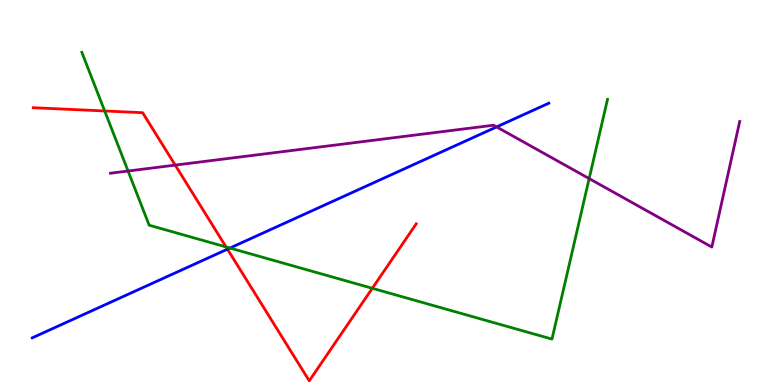[{'lines': ['blue', 'red'], 'intersections': [{'x': 2.93, 'y': 3.53}]}, {'lines': ['green', 'red'], 'intersections': [{'x': 1.35, 'y': 7.12}, {'x': 2.92, 'y': 3.59}, {'x': 4.8, 'y': 2.51}]}, {'lines': ['purple', 'red'], 'intersections': [{'x': 2.26, 'y': 5.71}]}, {'lines': ['blue', 'green'], 'intersections': [{'x': 2.97, 'y': 3.56}]}, {'lines': ['blue', 'purple'], 'intersections': [{'x': 6.41, 'y': 6.7}]}, {'lines': ['green', 'purple'], 'intersections': [{'x': 1.65, 'y': 5.56}, {'x': 7.6, 'y': 5.36}]}]